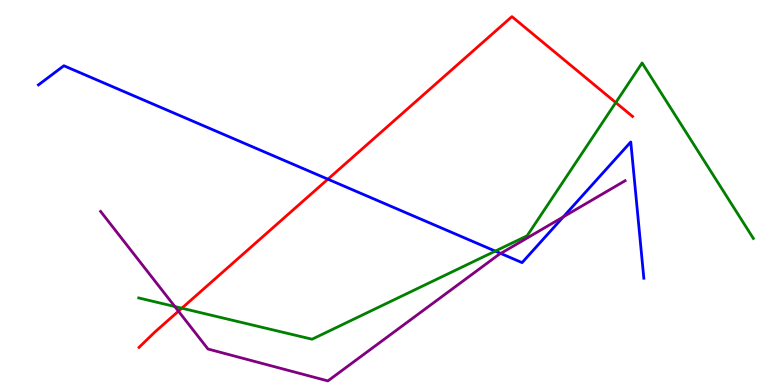[{'lines': ['blue', 'red'], 'intersections': [{'x': 4.23, 'y': 5.35}]}, {'lines': ['green', 'red'], 'intersections': [{'x': 2.35, 'y': 1.99}, {'x': 7.95, 'y': 7.34}]}, {'lines': ['purple', 'red'], 'intersections': [{'x': 2.3, 'y': 1.92}]}, {'lines': ['blue', 'green'], 'intersections': [{'x': 6.39, 'y': 3.48}]}, {'lines': ['blue', 'purple'], 'intersections': [{'x': 6.46, 'y': 3.42}, {'x': 7.27, 'y': 4.37}]}, {'lines': ['green', 'purple'], 'intersections': [{'x': 2.26, 'y': 2.04}]}]